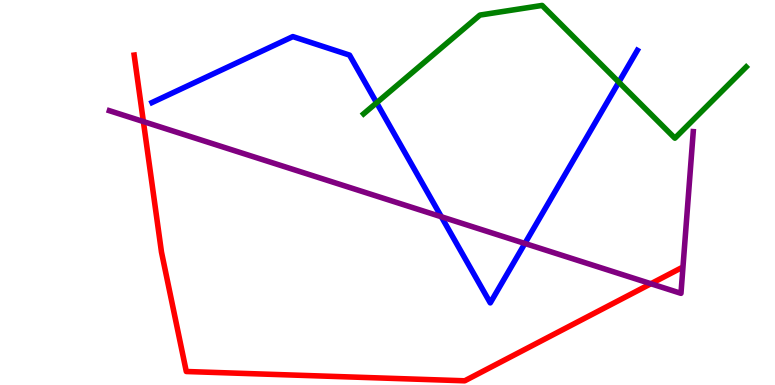[{'lines': ['blue', 'red'], 'intersections': []}, {'lines': ['green', 'red'], 'intersections': []}, {'lines': ['purple', 'red'], 'intersections': [{'x': 1.85, 'y': 6.84}, {'x': 8.4, 'y': 2.63}]}, {'lines': ['blue', 'green'], 'intersections': [{'x': 4.86, 'y': 7.33}, {'x': 7.98, 'y': 7.87}]}, {'lines': ['blue', 'purple'], 'intersections': [{'x': 5.7, 'y': 4.37}, {'x': 6.77, 'y': 3.68}]}, {'lines': ['green', 'purple'], 'intersections': []}]